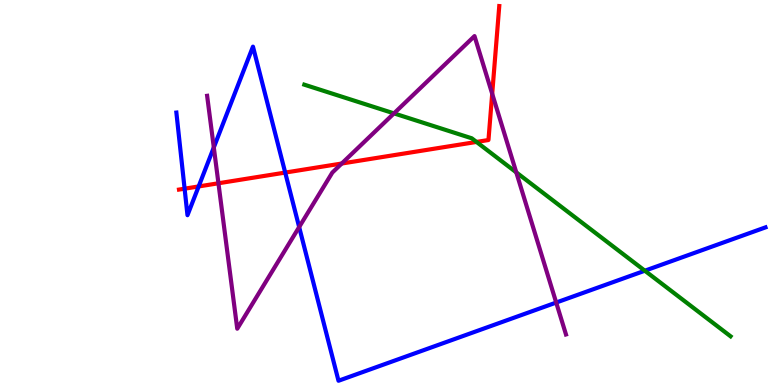[{'lines': ['blue', 'red'], 'intersections': [{'x': 2.38, 'y': 5.1}, {'x': 2.56, 'y': 5.16}, {'x': 3.68, 'y': 5.52}]}, {'lines': ['green', 'red'], 'intersections': [{'x': 6.15, 'y': 6.31}]}, {'lines': ['purple', 'red'], 'intersections': [{'x': 2.82, 'y': 5.24}, {'x': 4.41, 'y': 5.75}, {'x': 6.35, 'y': 7.56}]}, {'lines': ['blue', 'green'], 'intersections': [{'x': 8.32, 'y': 2.97}]}, {'lines': ['blue', 'purple'], 'intersections': [{'x': 2.76, 'y': 6.17}, {'x': 3.86, 'y': 4.1}, {'x': 7.18, 'y': 2.14}]}, {'lines': ['green', 'purple'], 'intersections': [{'x': 5.08, 'y': 7.05}, {'x': 6.66, 'y': 5.52}]}]